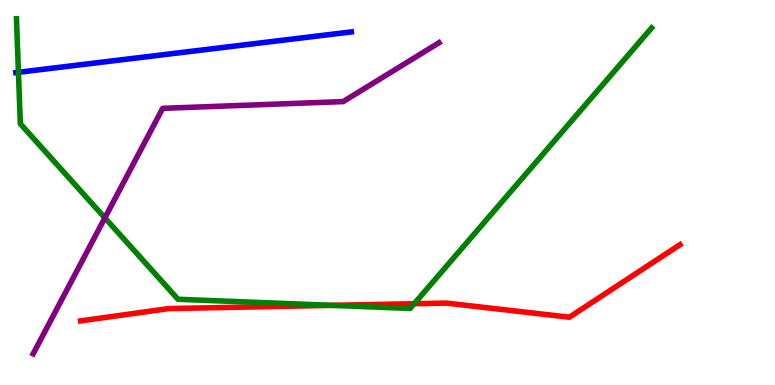[{'lines': ['blue', 'red'], 'intersections': []}, {'lines': ['green', 'red'], 'intersections': [{'x': 4.28, 'y': 2.07}, {'x': 5.34, 'y': 2.11}]}, {'lines': ['purple', 'red'], 'intersections': []}, {'lines': ['blue', 'green'], 'intersections': [{'x': 0.238, 'y': 8.12}]}, {'lines': ['blue', 'purple'], 'intersections': []}, {'lines': ['green', 'purple'], 'intersections': [{'x': 1.35, 'y': 4.34}]}]